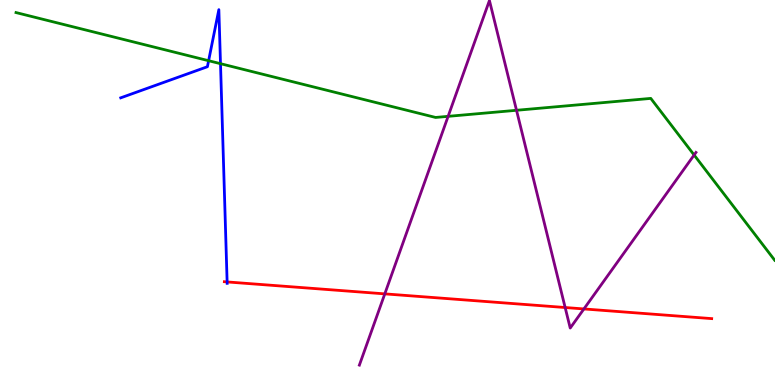[{'lines': ['blue', 'red'], 'intersections': [{'x': 2.93, 'y': 2.68}]}, {'lines': ['green', 'red'], 'intersections': []}, {'lines': ['purple', 'red'], 'intersections': [{'x': 4.97, 'y': 2.37}, {'x': 7.29, 'y': 2.01}, {'x': 7.53, 'y': 1.98}]}, {'lines': ['blue', 'green'], 'intersections': [{'x': 2.69, 'y': 8.42}, {'x': 2.85, 'y': 8.35}]}, {'lines': ['blue', 'purple'], 'intersections': []}, {'lines': ['green', 'purple'], 'intersections': [{'x': 5.78, 'y': 6.98}, {'x': 6.66, 'y': 7.14}, {'x': 8.96, 'y': 5.97}]}]